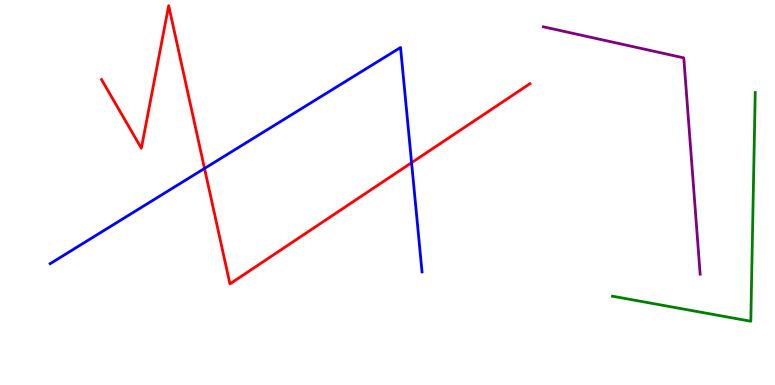[{'lines': ['blue', 'red'], 'intersections': [{'x': 2.64, 'y': 5.62}, {'x': 5.31, 'y': 5.77}]}, {'lines': ['green', 'red'], 'intersections': []}, {'lines': ['purple', 'red'], 'intersections': []}, {'lines': ['blue', 'green'], 'intersections': []}, {'lines': ['blue', 'purple'], 'intersections': []}, {'lines': ['green', 'purple'], 'intersections': []}]